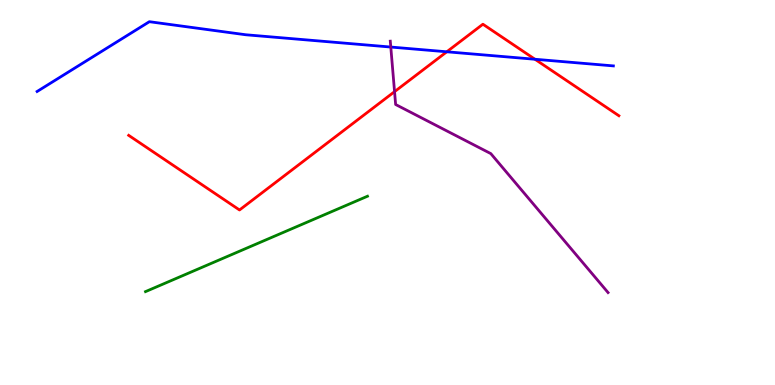[{'lines': ['blue', 'red'], 'intersections': [{'x': 5.77, 'y': 8.65}, {'x': 6.9, 'y': 8.46}]}, {'lines': ['green', 'red'], 'intersections': []}, {'lines': ['purple', 'red'], 'intersections': [{'x': 5.09, 'y': 7.62}]}, {'lines': ['blue', 'green'], 'intersections': []}, {'lines': ['blue', 'purple'], 'intersections': [{'x': 5.04, 'y': 8.78}]}, {'lines': ['green', 'purple'], 'intersections': []}]